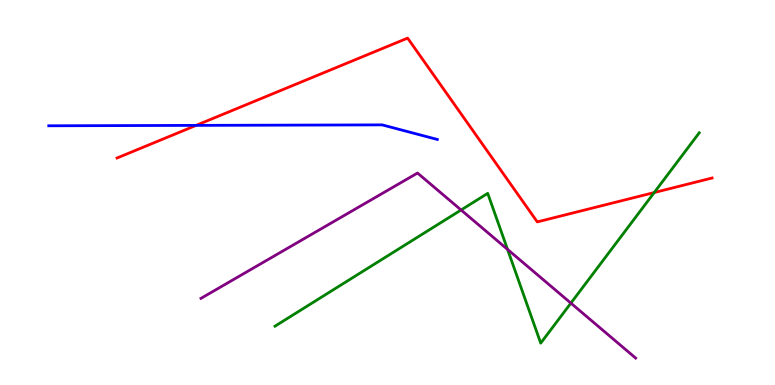[{'lines': ['blue', 'red'], 'intersections': [{'x': 2.53, 'y': 6.74}]}, {'lines': ['green', 'red'], 'intersections': [{'x': 8.44, 'y': 5.0}]}, {'lines': ['purple', 'red'], 'intersections': []}, {'lines': ['blue', 'green'], 'intersections': []}, {'lines': ['blue', 'purple'], 'intersections': []}, {'lines': ['green', 'purple'], 'intersections': [{'x': 5.95, 'y': 4.55}, {'x': 6.55, 'y': 3.52}, {'x': 7.37, 'y': 2.13}]}]